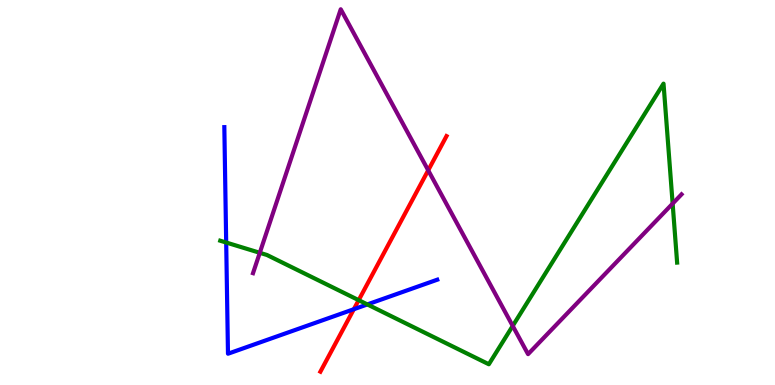[{'lines': ['blue', 'red'], 'intersections': [{'x': 4.57, 'y': 1.97}]}, {'lines': ['green', 'red'], 'intersections': [{'x': 4.63, 'y': 2.2}]}, {'lines': ['purple', 'red'], 'intersections': [{'x': 5.53, 'y': 5.58}]}, {'lines': ['blue', 'green'], 'intersections': [{'x': 2.92, 'y': 3.7}, {'x': 4.74, 'y': 2.09}]}, {'lines': ['blue', 'purple'], 'intersections': []}, {'lines': ['green', 'purple'], 'intersections': [{'x': 3.35, 'y': 3.43}, {'x': 6.62, 'y': 1.53}, {'x': 8.68, 'y': 4.71}]}]